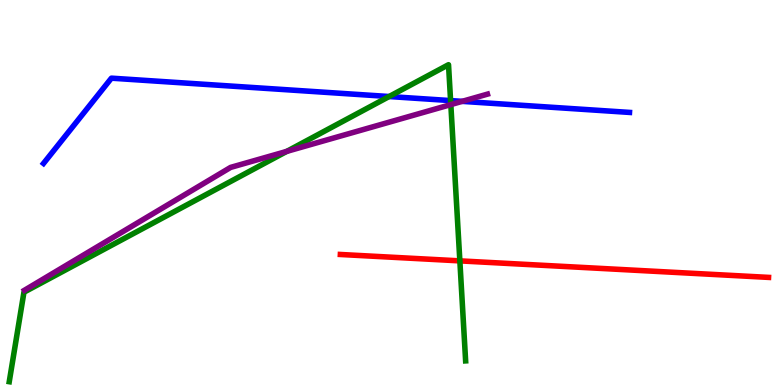[{'lines': ['blue', 'red'], 'intersections': []}, {'lines': ['green', 'red'], 'intersections': [{'x': 5.93, 'y': 3.22}]}, {'lines': ['purple', 'red'], 'intersections': []}, {'lines': ['blue', 'green'], 'intersections': [{'x': 5.02, 'y': 7.49}, {'x': 5.81, 'y': 7.39}]}, {'lines': ['blue', 'purple'], 'intersections': [{'x': 5.96, 'y': 7.37}]}, {'lines': ['green', 'purple'], 'intersections': [{'x': 3.7, 'y': 6.07}, {'x': 5.82, 'y': 7.28}]}]